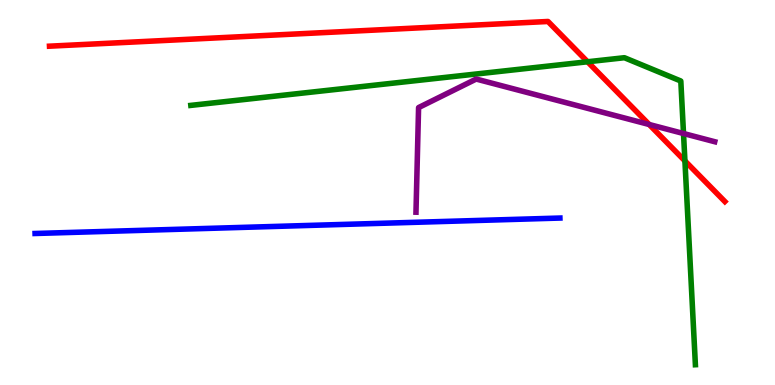[{'lines': ['blue', 'red'], 'intersections': []}, {'lines': ['green', 'red'], 'intersections': [{'x': 7.58, 'y': 8.4}, {'x': 8.84, 'y': 5.82}]}, {'lines': ['purple', 'red'], 'intersections': [{'x': 8.38, 'y': 6.77}]}, {'lines': ['blue', 'green'], 'intersections': []}, {'lines': ['blue', 'purple'], 'intersections': []}, {'lines': ['green', 'purple'], 'intersections': [{'x': 8.82, 'y': 6.53}]}]